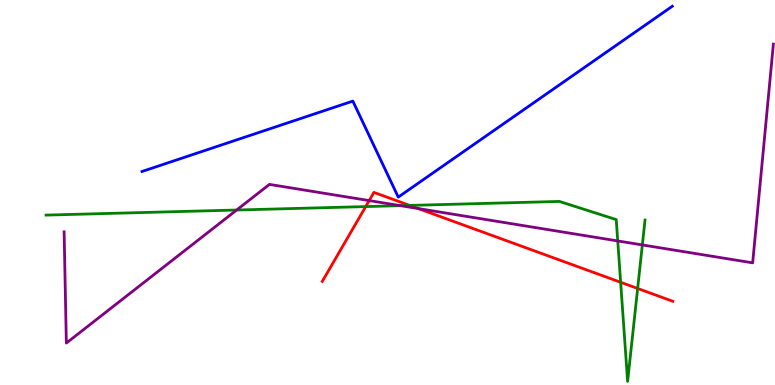[{'lines': ['blue', 'red'], 'intersections': []}, {'lines': ['green', 'red'], 'intersections': [{'x': 4.72, 'y': 4.63}, {'x': 5.29, 'y': 4.66}, {'x': 8.01, 'y': 2.67}, {'x': 8.23, 'y': 2.51}]}, {'lines': ['purple', 'red'], 'intersections': [{'x': 4.76, 'y': 4.79}, {'x': 5.4, 'y': 4.58}]}, {'lines': ['blue', 'green'], 'intersections': []}, {'lines': ['blue', 'purple'], 'intersections': []}, {'lines': ['green', 'purple'], 'intersections': [{'x': 3.05, 'y': 4.54}, {'x': 5.17, 'y': 4.66}, {'x': 7.97, 'y': 3.74}, {'x': 8.29, 'y': 3.64}]}]